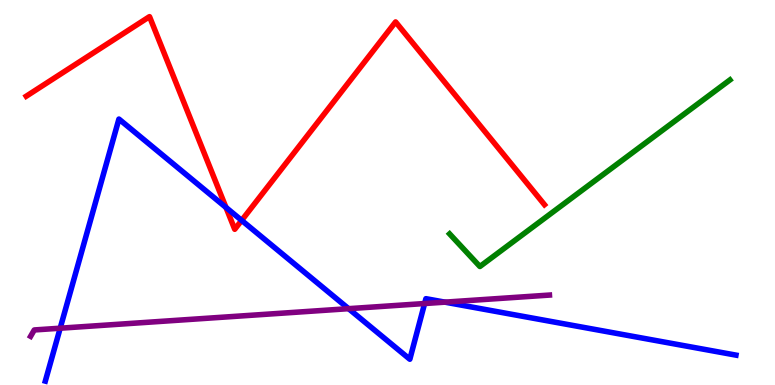[{'lines': ['blue', 'red'], 'intersections': [{'x': 2.92, 'y': 4.61}, {'x': 3.12, 'y': 4.28}]}, {'lines': ['green', 'red'], 'intersections': []}, {'lines': ['purple', 'red'], 'intersections': []}, {'lines': ['blue', 'green'], 'intersections': []}, {'lines': ['blue', 'purple'], 'intersections': [{'x': 0.777, 'y': 1.48}, {'x': 4.5, 'y': 1.98}, {'x': 5.48, 'y': 2.12}, {'x': 5.74, 'y': 2.15}]}, {'lines': ['green', 'purple'], 'intersections': []}]